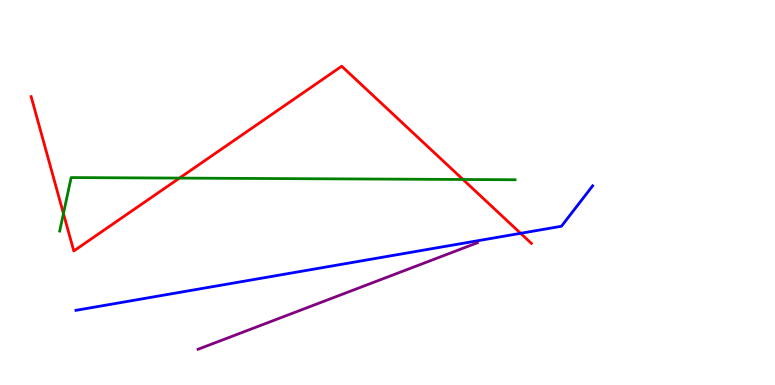[{'lines': ['blue', 'red'], 'intersections': [{'x': 6.72, 'y': 3.94}]}, {'lines': ['green', 'red'], 'intersections': [{'x': 0.819, 'y': 4.45}, {'x': 2.32, 'y': 5.37}, {'x': 5.97, 'y': 5.34}]}, {'lines': ['purple', 'red'], 'intersections': []}, {'lines': ['blue', 'green'], 'intersections': []}, {'lines': ['blue', 'purple'], 'intersections': []}, {'lines': ['green', 'purple'], 'intersections': []}]